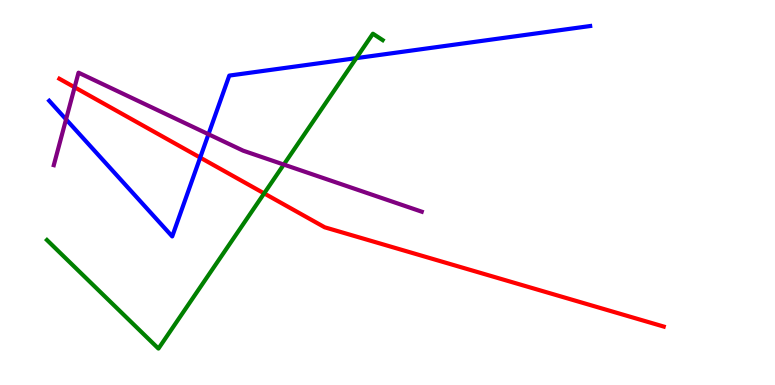[{'lines': ['blue', 'red'], 'intersections': [{'x': 2.58, 'y': 5.91}]}, {'lines': ['green', 'red'], 'intersections': [{'x': 3.41, 'y': 4.98}]}, {'lines': ['purple', 'red'], 'intersections': [{'x': 0.963, 'y': 7.73}]}, {'lines': ['blue', 'green'], 'intersections': [{'x': 4.6, 'y': 8.49}]}, {'lines': ['blue', 'purple'], 'intersections': [{'x': 0.852, 'y': 6.9}, {'x': 2.69, 'y': 6.51}]}, {'lines': ['green', 'purple'], 'intersections': [{'x': 3.66, 'y': 5.73}]}]